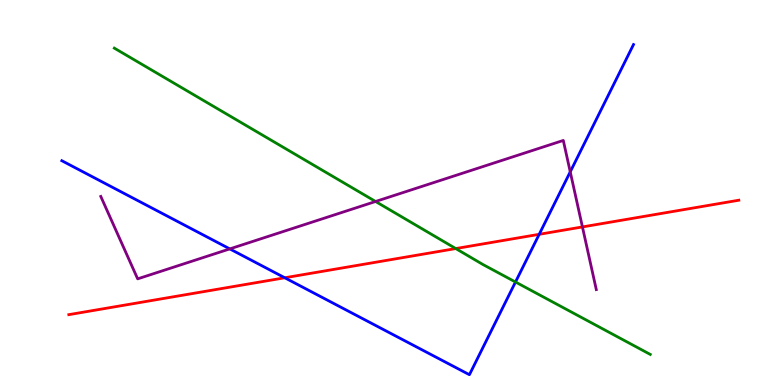[{'lines': ['blue', 'red'], 'intersections': [{'x': 3.67, 'y': 2.79}, {'x': 6.96, 'y': 3.91}]}, {'lines': ['green', 'red'], 'intersections': [{'x': 5.88, 'y': 3.54}]}, {'lines': ['purple', 'red'], 'intersections': [{'x': 7.52, 'y': 4.11}]}, {'lines': ['blue', 'green'], 'intersections': [{'x': 6.65, 'y': 2.68}]}, {'lines': ['blue', 'purple'], 'intersections': [{'x': 2.97, 'y': 3.54}, {'x': 7.36, 'y': 5.54}]}, {'lines': ['green', 'purple'], 'intersections': [{'x': 4.85, 'y': 4.77}]}]